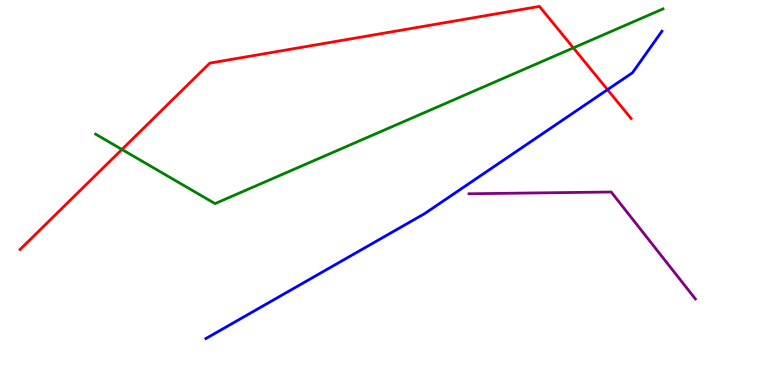[{'lines': ['blue', 'red'], 'intersections': [{'x': 7.84, 'y': 7.67}]}, {'lines': ['green', 'red'], 'intersections': [{'x': 1.57, 'y': 6.12}, {'x': 7.4, 'y': 8.76}]}, {'lines': ['purple', 'red'], 'intersections': []}, {'lines': ['blue', 'green'], 'intersections': []}, {'lines': ['blue', 'purple'], 'intersections': []}, {'lines': ['green', 'purple'], 'intersections': []}]